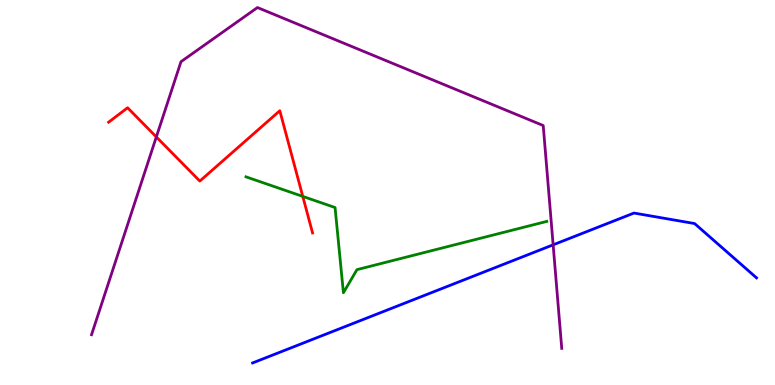[{'lines': ['blue', 'red'], 'intersections': []}, {'lines': ['green', 'red'], 'intersections': [{'x': 3.91, 'y': 4.9}]}, {'lines': ['purple', 'red'], 'intersections': [{'x': 2.02, 'y': 6.44}]}, {'lines': ['blue', 'green'], 'intersections': []}, {'lines': ['blue', 'purple'], 'intersections': [{'x': 7.14, 'y': 3.64}]}, {'lines': ['green', 'purple'], 'intersections': []}]